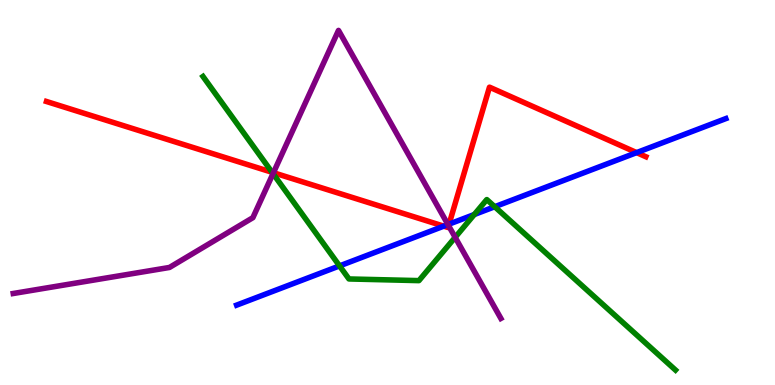[{'lines': ['blue', 'red'], 'intersections': [{'x': 5.73, 'y': 4.13}, {'x': 5.79, 'y': 4.18}, {'x': 8.21, 'y': 6.04}]}, {'lines': ['green', 'red'], 'intersections': [{'x': 3.51, 'y': 5.53}]}, {'lines': ['purple', 'red'], 'intersections': [{'x': 3.53, 'y': 5.51}, {'x': 5.79, 'y': 4.14}]}, {'lines': ['blue', 'green'], 'intersections': [{'x': 4.38, 'y': 3.09}, {'x': 6.12, 'y': 4.43}, {'x': 6.38, 'y': 4.63}]}, {'lines': ['blue', 'purple'], 'intersections': [{'x': 5.78, 'y': 4.17}]}, {'lines': ['green', 'purple'], 'intersections': [{'x': 3.52, 'y': 5.49}, {'x': 5.87, 'y': 3.84}]}]